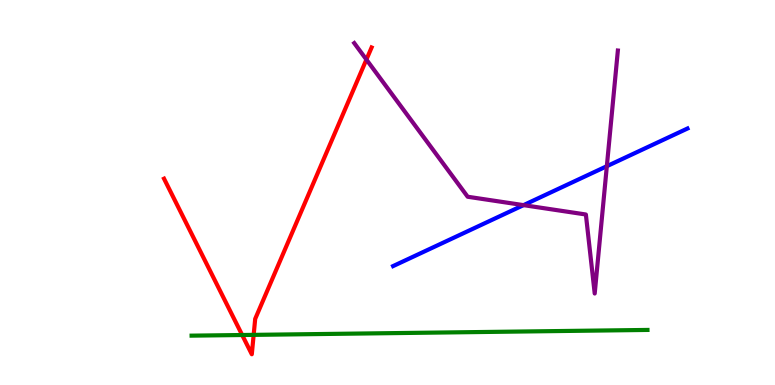[{'lines': ['blue', 'red'], 'intersections': []}, {'lines': ['green', 'red'], 'intersections': [{'x': 3.12, 'y': 1.3}, {'x': 3.27, 'y': 1.3}]}, {'lines': ['purple', 'red'], 'intersections': [{'x': 4.73, 'y': 8.45}]}, {'lines': ['blue', 'green'], 'intersections': []}, {'lines': ['blue', 'purple'], 'intersections': [{'x': 6.76, 'y': 4.67}, {'x': 7.83, 'y': 5.68}]}, {'lines': ['green', 'purple'], 'intersections': []}]